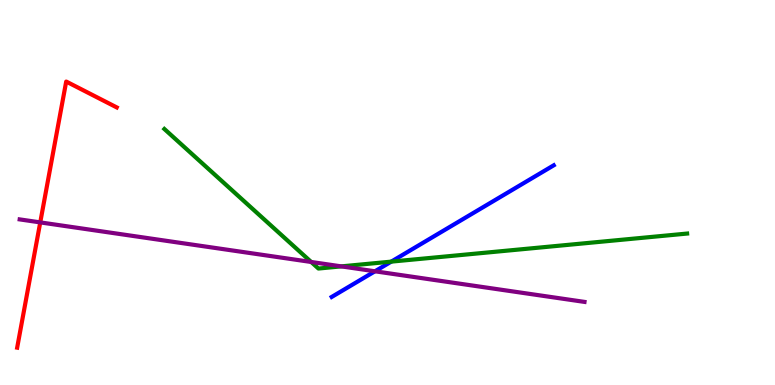[{'lines': ['blue', 'red'], 'intersections': []}, {'lines': ['green', 'red'], 'intersections': []}, {'lines': ['purple', 'red'], 'intersections': [{'x': 0.519, 'y': 4.22}]}, {'lines': ['blue', 'green'], 'intersections': [{'x': 5.05, 'y': 3.2}]}, {'lines': ['blue', 'purple'], 'intersections': [{'x': 4.84, 'y': 2.95}]}, {'lines': ['green', 'purple'], 'intersections': [{'x': 4.02, 'y': 3.2}, {'x': 4.4, 'y': 3.08}]}]